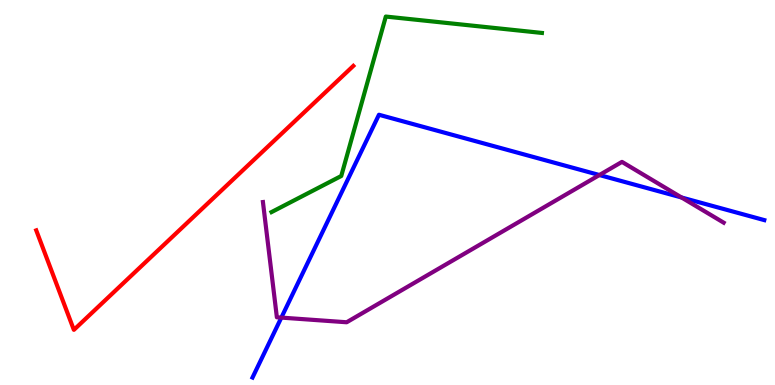[{'lines': ['blue', 'red'], 'intersections': []}, {'lines': ['green', 'red'], 'intersections': []}, {'lines': ['purple', 'red'], 'intersections': []}, {'lines': ['blue', 'green'], 'intersections': []}, {'lines': ['blue', 'purple'], 'intersections': [{'x': 3.63, 'y': 1.75}, {'x': 7.73, 'y': 5.45}, {'x': 8.79, 'y': 4.87}]}, {'lines': ['green', 'purple'], 'intersections': []}]